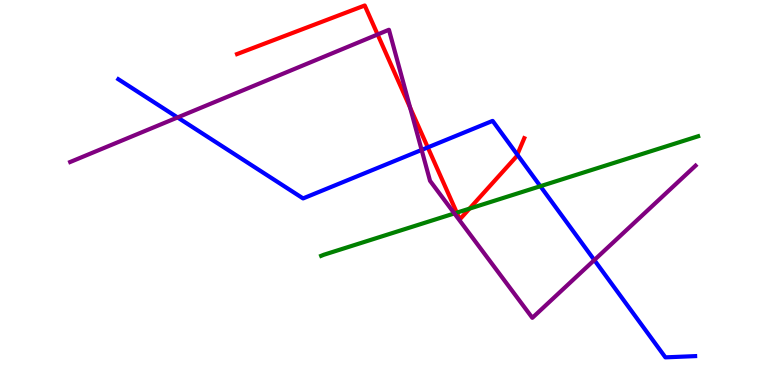[{'lines': ['blue', 'red'], 'intersections': [{'x': 5.52, 'y': 6.17}, {'x': 6.67, 'y': 5.98}]}, {'lines': ['green', 'red'], 'intersections': [{'x': 5.89, 'y': 4.48}, {'x': 6.06, 'y': 4.58}]}, {'lines': ['purple', 'red'], 'intersections': [{'x': 4.87, 'y': 9.1}, {'x': 5.29, 'y': 7.2}]}, {'lines': ['blue', 'green'], 'intersections': [{'x': 6.97, 'y': 5.16}]}, {'lines': ['blue', 'purple'], 'intersections': [{'x': 2.29, 'y': 6.95}, {'x': 5.44, 'y': 6.11}, {'x': 7.67, 'y': 3.25}]}, {'lines': ['green', 'purple'], 'intersections': [{'x': 5.86, 'y': 4.46}]}]